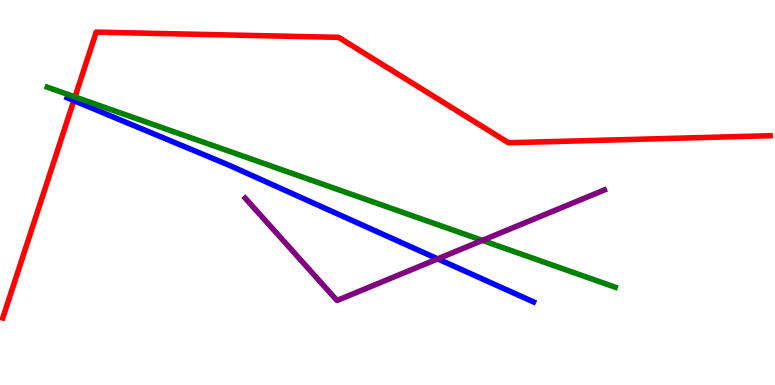[{'lines': ['blue', 'red'], 'intersections': [{'x': 0.953, 'y': 7.39}]}, {'lines': ['green', 'red'], 'intersections': [{'x': 0.968, 'y': 7.48}]}, {'lines': ['purple', 'red'], 'intersections': []}, {'lines': ['blue', 'green'], 'intersections': []}, {'lines': ['blue', 'purple'], 'intersections': [{'x': 5.65, 'y': 3.28}]}, {'lines': ['green', 'purple'], 'intersections': [{'x': 6.22, 'y': 3.76}]}]